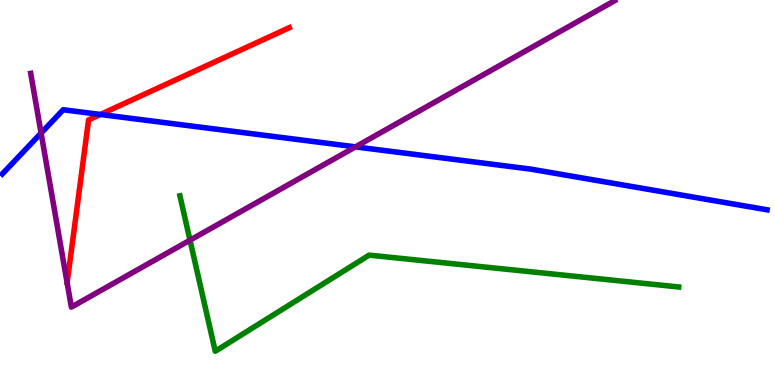[{'lines': ['blue', 'red'], 'intersections': [{'x': 1.3, 'y': 7.03}]}, {'lines': ['green', 'red'], 'intersections': []}, {'lines': ['purple', 'red'], 'intersections': []}, {'lines': ['blue', 'green'], 'intersections': []}, {'lines': ['blue', 'purple'], 'intersections': [{'x': 0.53, 'y': 6.54}, {'x': 4.59, 'y': 6.19}]}, {'lines': ['green', 'purple'], 'intersections': [{'x': 2.45, 'y': 3.76}]}]